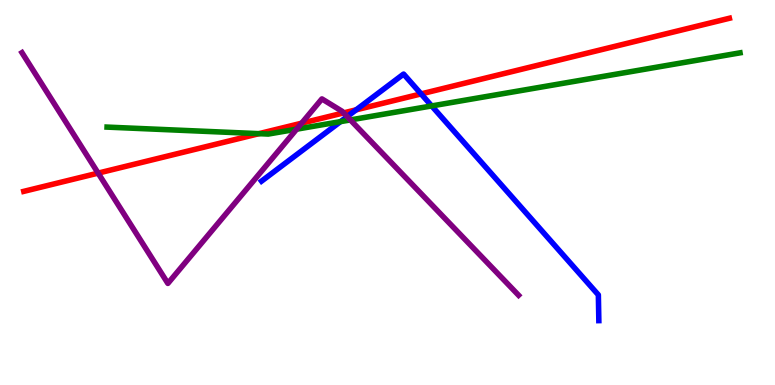[{'lines': ['blue', 'red'], 'intersections': [{'x': 4.6, 'y': 7.15}, {'x': 5.43, 'y': 7.56}]}, {'lines': ['green', 'red'], 'intersections': [{'x': 3.34, 'y': 6.53}]}, {'lines': ['purple', 'red'], 'intersections': [{'x': 1.27, 'y': 5.5}, {'x': 3.89, 'y': 6.8}, {'x': 4.43, 'y': 7.07}]}, {'lines': ['blue', 'green'], 'intersections': [{'x': 4.39, 'y': 6.84}, {'x': 5.57, 'y': 7.25}]}, {'lines': ['blue', 'purple'], 'intersections': [{'x': 4.48, 'y': 6.97}]}, {'lines': ['green', 'purple'], 'intersections': [{'x': 3.83, 'y': 6.64}, {'x': 4.52, 'y': 6.88}]}]